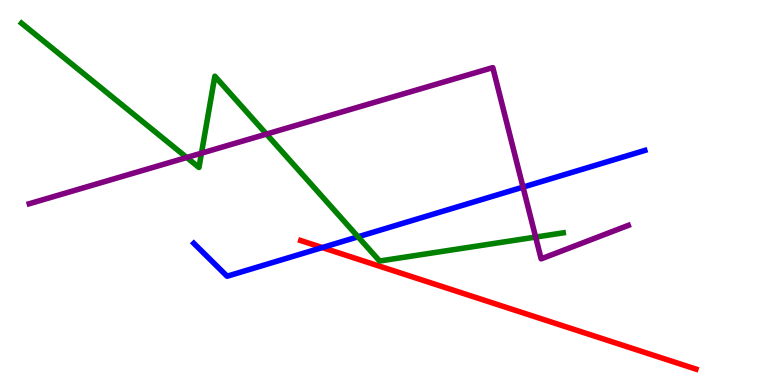[{'lines': ['blue', 'red'], 'intersections': [{'x': 4.16, 'y': 3.57}]}, {'lines': ['green', 'red'], 'intersections': []}, {'lines': ['purple', 'red'], 'intersections': []}, {'lines': ['blue', 'green'], 'intersections': [{'x': 4.62, 'y': 3.85}]}, {'lines': ['blue', 'purple'], 'intersections': [{'x': 6.75, 'y': 5.14}]}, {'lines': ['green', 'purple'], 'intersections': [{'x': 2.41, 'y': 5.91}, {'x': 2.6, 'y': 6.02}, {'x': 3.44, 'y': 6.52}, {'x': 6.91, 'y': 3.84}]}]